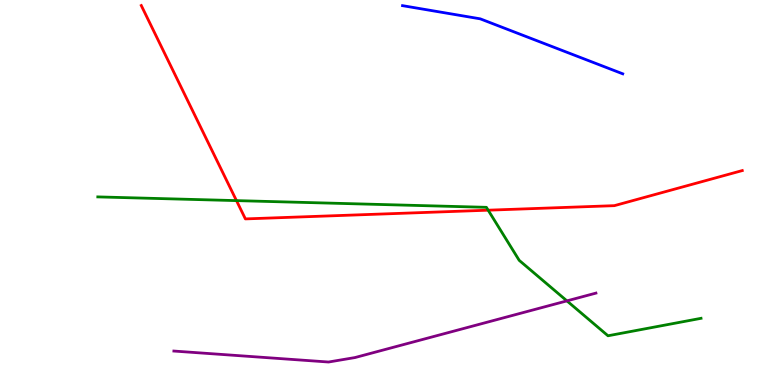[{'lines': ['blue', 'red'], 'intersections': []}, {'lines': ['green', 'red'], 'intersections': [{'x': 3.05, 'y': 4.79}, {'x': 6.3, 'y': 4.54}]}, {'lines': ['purple', 'red'], 'intersections': []}, {'lines': ['blue', 'green'], 'intersections': []}, {'lines': ['blue', 'purple'], 'intersections': []}, {'lines': ['green', 'purple'], 'intersections': [{'x': 7.32, 'y': 2.19}]}]